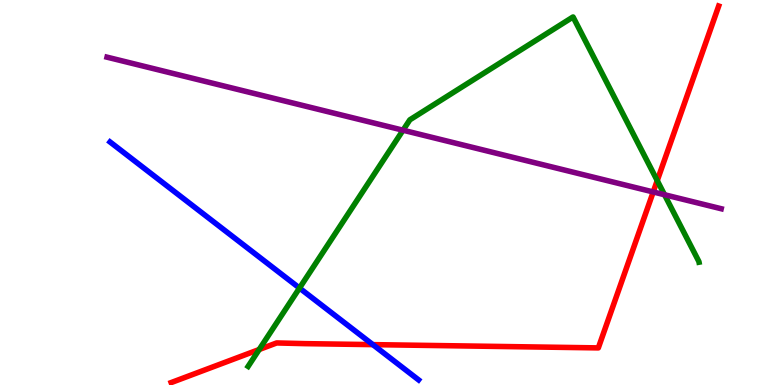[{'lines': ['blue', 'red'], 'intersections': [{'x': 4.81, 'y': 1.05}]}, {'lines': ['green', 'red'], 'intersections': [{'x': 3.34, 'y': 0.922}, {'x': 8.48, 'y': 5.31}]}, {'lines': ['purple', 'red'], 'intersections': [{'x': 8.43, 'y': 5.01}]}, {'lines': ['blue', 'green'], 'intersections': [{'x': 3.86, 'y': 2.52}]}, {'lines': ['blue', 'purple'], 'intersections': []}, {'lines': ['green', 'purple'], 'intersections': [{'x': 5.2, 'y': 6.62}, {'x': 8.57, 'y': 4.94}]}]